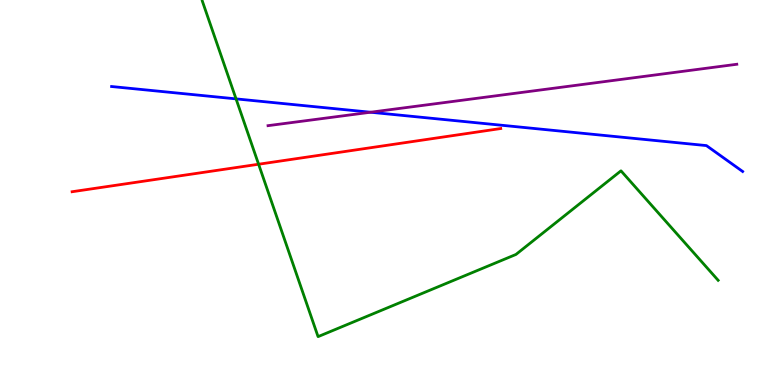[{'lines': ['blue', 'red'], 'intersections': []}, {'lines': ['green', 'red'], 'intersections': [{'x': 3.34, 'y': 5.73}]}, {'lines': ['purple', 'red'], 'intersections': []}, {'lines': ['blue', 'green'], 'intersections': [{'x': 3.05, 'y': 7.43}]}, {'lines': ['blue', 'purple'], 'intersections': [{'x': 4.78, 'y': 7.08}]}, {'lines': ['green', 'purple'], 'intersections': []}]